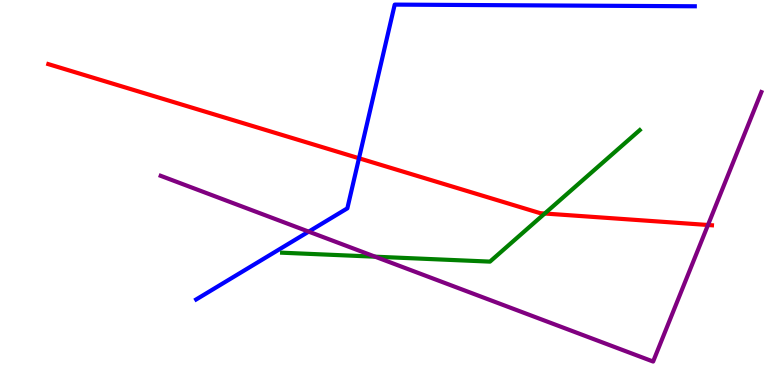[{'lines': ['blue', 'red'], 'intersections': [{'x': 4.63, 'y': 5.89}]}, {'lines': ['green', 'red'], 'intersections': [{'x': 7.03, 'y': 4.45}]}, {'lines': ['purple', 'red'], 'intersections': [{'x': 9.14, 'y': 4.16}]}, {'lines': ['blue', 'green'], 'intersections': []}, {'lines': ['blue', 'purple'], 'intersections': [{'x': 3.98, 'y': 3.98}]}, {'lines': ['green', 'purple'], 'intersections': [{'x': 4.84, 'y': 3.33}]}]